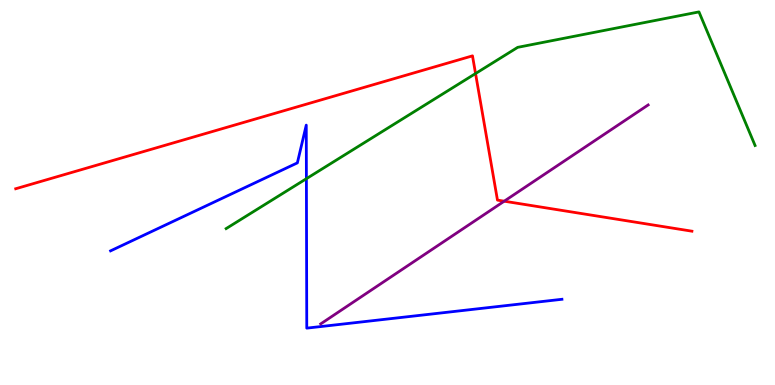[{'lines': ['blue', 'red'], 'intersections': []}, {'lines': ['green', 'red'], 'intersections': [{'x': 6.14, 'y': 8.09}]}, {'lines': ['purple', 'red'], 'intersections': [{'x': 6.51, 'y': 4.77}]}, {'lines': ['blue', 'green'], 'intersections': [{'x': 3.95, 'y': 5.36}]}, {'lines': ['blue', 'purple'], 'intersections': []}, {'lines': ['green', 'purple'], 'intersections': []}]